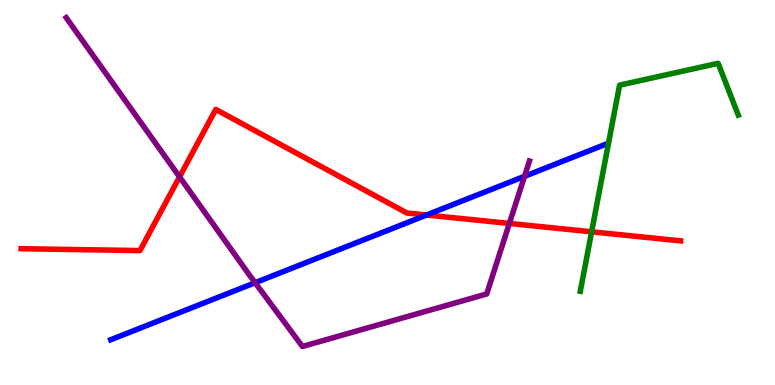[{'lines': ['blue', 'red'], 'intersections': [{'x': 5.5, 'y': 4.42}]}, {'lines': ['green', 'red'], 'intersections': [{'x': 7.63, 'y': 3.98}]}, {'lines': ['purple', 'red'], 'intersections': [{'x': 2.32, 'y': 5.41}, {'x': 6.57, 'y': 4.2}]}, {'lines': ['blue', 'green'], 'intersections': []}, {'lines': ['blue', 'purple'], 'intersections': [{'x': 3.29, 'y': 2.66}, {'x': 6.77, 'y': 5.42}]}, {'lines': ['green', 'purple'], 'intersections': []}]